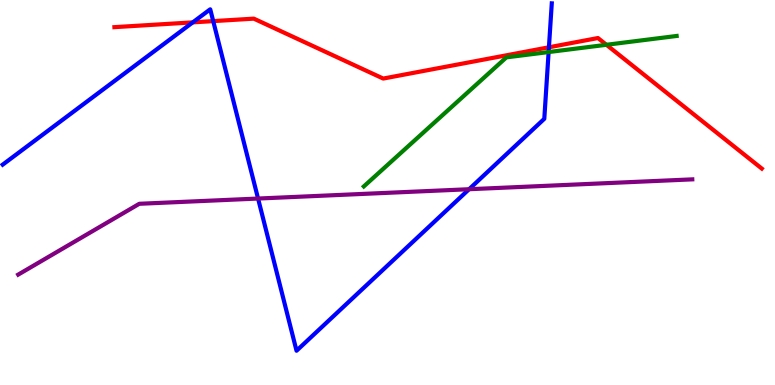[{'lines': ['blue', 'red'], 'intersections': [{'x': 2.49, 'y': 9.42}, {'x': 2.75, 'y': 9.45}, {'x': 7.08, 'y': 8.77}]}, {'lines': ['green', 'red'], 'intersections': [{'x': 7.82, 'y': 8.84}]}, {'lines': ['purple', 'red'], 'intersections': []}, {'lines': ['blue', 'green'], 'intersections': [{'x': 7.08, 'y': 8.65}]}, {'lines': ['blue', 'purple'], 'intersections': [{'x': 3.33, 'y': 4.84}, {'x': 6.05, 'y': 5.09}]}, {'lines': ['green', 'purple'], 'intersections': []}]